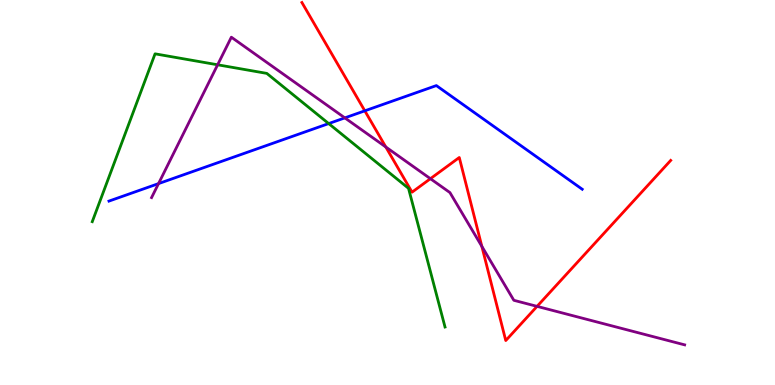[{'lines': ['blue', 'red'], 'intersections': [{'x': 4.71, 'y': 7.12}]}, {'lines': ['green', 'red'], 'intersections': []}, {'lines': ['purple', 'red'], 'intersections': [{'x': 4.98, 'y': 6.18}, {'x': 5.55, 'y': 5.36}, {'x': 6.22, 'y': 3.6}, {'x': 6.93, 'y': 2.04}]}, {'lines': ['blue', 'green'], 'intersections': [{'x': 4.24, 'y': 6.79}]}, {'lines': ['blue', 'purple'], 'intersections': [{'x': 2.05, 'y': 5.23}, {'x': 4.45, 'y': 6.94}]}, {'lines': ['green', 'purple'], 'intersections': [{'x': 2.81, 'y': 8.32}]}]